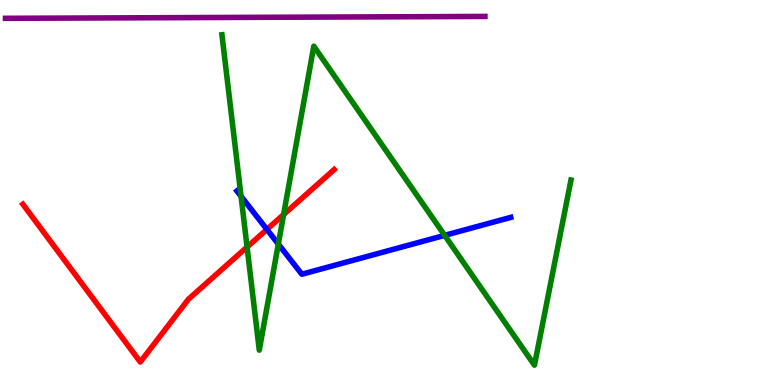[{'lines': ['blue', 'red'], 'intersections': [{'x': 3.44, 'y': 4.04}]}, {'lines': ['green', 'red'], 'intersections': [{'x': 3.19, 'y': 3.58}, {'x': 3.66, 'y': 4.43}]}, {'lines': ['purple', 'red'], 'intersections': []}, {'lines': ['blue', 'green'], 'intersections': [{'x': 3.11, 'y': 4.9}, {'x': 3.59, 'y': 3.66}, {'x': 5.74, 'y': 3.89}]}, {'lines': ['blue', 'purple'], 'intersections': []}, {'lines': ['green', 'purple'], 'intersections': []}]